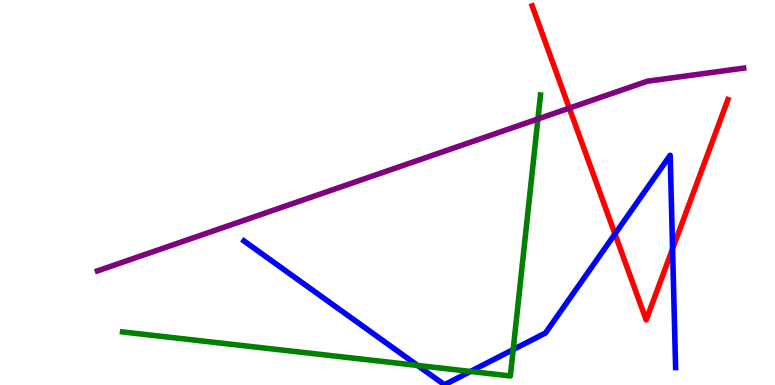[{'lines': ['blue', 'red'], 'intersections': [{'x': 7.94, 'y': 3.92}, {'x': 8.68, 'y': 3.54}]}, {'lines': ['green', 'red'], 'intersections': []}, {'lines': ['purple', 'red'], 'intersections': [{'x': 7.35, 'y': 7.19}]}, {'lines': ['blue', 'green'], 'intersections': [{'x': 5.39, 'y': 0.508}, {'x': 6.07, 'y': 0.352}, {'x': 6.62, 'y': 0.921}]}, {'lines': ['blue', 'purple'], 'intersections': []}, {'lines': ['green', 'purple'], 'intersections': [{'x': 6.94, 'y': 6.91}]}]